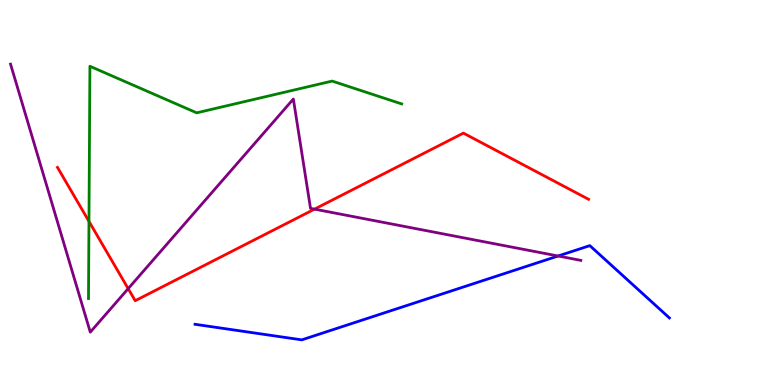[{'lines': ['blue', 'red'], 'intersections': []}, {'lines': ['green', 'red'], 'intersections': [{'x': 1.15, 'y': 4.25}]}, {'lines': ['purple', 'red'], 'intersections': [{'x': 1.65, 'y': 2.5}, {'x': 4.06, 'y': 4.57}]}, {'lines': ['blue', 'green'], 'intersections': []}, {'lines': ['blue', 'purple'], 'intersections': [{'x': 7.2, 'y': 3.35}]}, {'lines': ['green', 'purple'], 'intersections': []}]